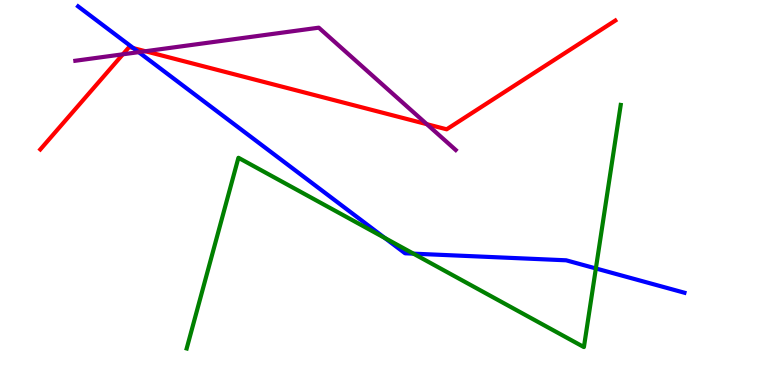[{'lines': ['blue', 'red'], 'intersections': [{'x': 1.72, 'y': 8.75}]}, {'lines': ['green', 'red'], 'intersections': []}, {'lines': ['purple', 'red'], 'intersections': [{'x': 1.59, 'y': 8.59}, {'x': 1.88, 'y': 8.67}, {'x': 5.51, 'y': 6.77}]}, {'lines': ['blue', 'green'], 'intersections': [{'x': 4.96, 'y': 3.82}, {'x': 5.33, 'y': 3.41}, {'x': 7.69, 'y': 3.03}]}, {'lines': ['blue', 'purple'], 'intersections': [{'x': 1.79, 'y': 8.65}]}, {'lines': ['green', 'purple'], 'intersections': []}]